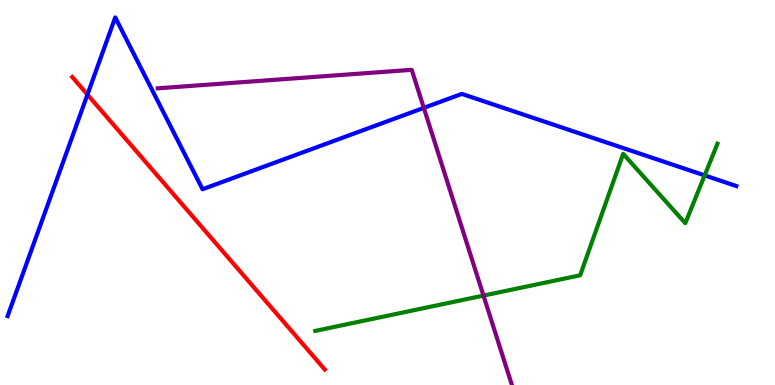[{'lines': ['blue', 'red'], 'intersections': [{'x': 1.13, 'y': 7.54}]}, {'lines': ['green', 'red'], 'intersections': []}, {'lines': ['purple', 'red'], 'intersections': []}, {'lines': ['blue', 'green'], 'intersections': [{'x': 9.09, 'y': 5.44}]}, {'lines': ['blue', 'purple'], 'intersections': [{'x': 5.47, 'y': 7.2}]}, {'lines': ['green', 'purple'], 'intersections': [{'x': 6.24, 'y': 2.32}]}]